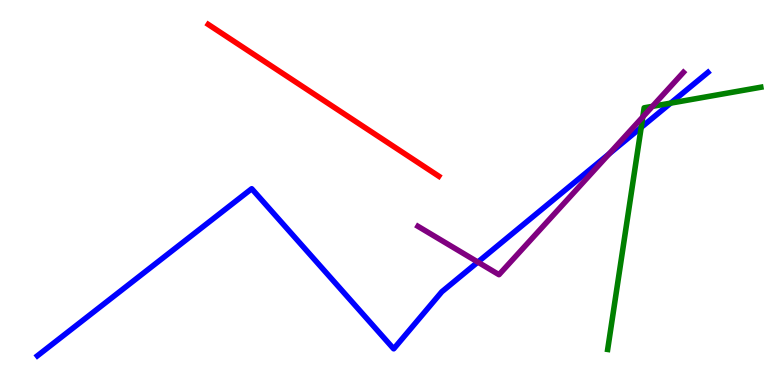[{'lines': ['blue', 'red'], 'intersections': []}, {'lines': ['green', 'red'], 'intersections': []}, {'lines': ['purple', 'red'], 'intersections': []}, {'lines': ['blue', 'green'], 'intersections': [{'x': 8.27, 'y': 6.69}, {'x': 8.65, 'y': 7.32}]}, {'lines': ['blue', 'purple'], 'intersections': [{'x': 6.17, 'y': 3.19}, {'x': 7.86, 'y': 6.0}]}, {'lines': ['green', 'purple'], 'intersections': [{'x': 8.29, 'y': 6.96}, {'x': 8.42, 'y': 7.24}]}]